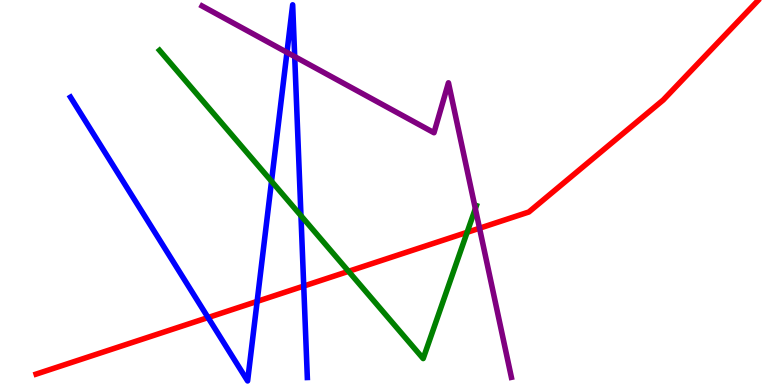[{'lines': ['blue', 'red'], 'intersections': [{'x': 2.68, 'y': 1.75}, {'x': 3.32, 'y': 2.17}, {'x': 3.92, 'y': 2.57}]}, {'lines': ['green', 'red'], 'intersections': [{'x': 4.5, 'y': 2.95}, {'x': 6.03, 'y': 3.97}]}, {'lines': ['purple', 'red'], 'intersections': [{'x': 6.19, 'y': 4.07}]}, {'lines': ['blue', 'green'], 'intersections': [{'x': 3.5, 'y': 5.29}, {'x': 3.88, 'y': 4.4}]}, {'lines': ['blue', 'purple'], 'intersections': [{'x': 3.7, 'y': 8.64}, {'x': 3.8, 'y': 8.53}]}, {'lines': ['green', 'purple'], 'intersections': [{'x': 6.13, 'y': 4.58}]}]